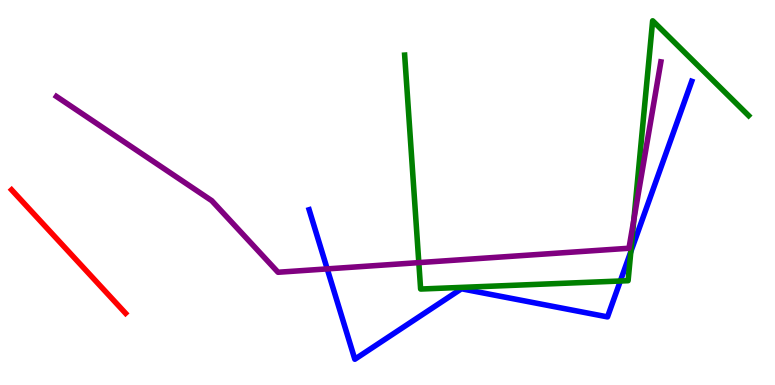[{'lines': ['blue', 'red'], 'intersections': []}, {'lines': ['green', 'red'], 'intersections': []}, {'lines': ['purple', 'red'], 'intersections': []}, {'lines': ['blue', 'green'], 'intersections': [{'x': 8.0, 'y': 2.7}, {'x': 8.14, 'y': 3.46}]}, {'lines': ['blue', 'purple'], 'intersections': [{'x': 4.22, 'y': 3.02}]}, {'lines': ['green', 'purple'], 'intersections': [{'x': 5.4, 'y': 3.18}, {'x': 8.18, 'y': 4.3}]}]